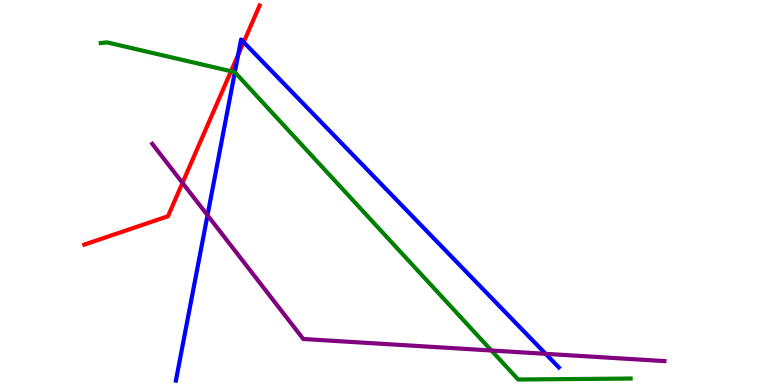[{'lines': ['blue', 'red'], 'intersections': [{'x': 3.07, 'y': 8.58}, {'x': 3.14, 'y': 8.91}]}, {'lines': ['green', 'red'], 'intersections': [{'x': 2.98, 'y': 8.15}]}, {'lines': ['purple', 'red'], 'intersections': [{'x': 2.35, 'y': 5.25}]}, {'lines': ['blue', 'green'], 'intersections': [{'x': 3.03, 'y': 8.12}]}, {'lines': ['blue', 'purple'], 'intersections': [{'x': 2.68, 'y': 4.41}, {'x': 7.04, 'y': 0.81}]}, {'lines': ['green', 'purple'], 'intersections': [{'x': 6.34, 'y': 0.896}]}]